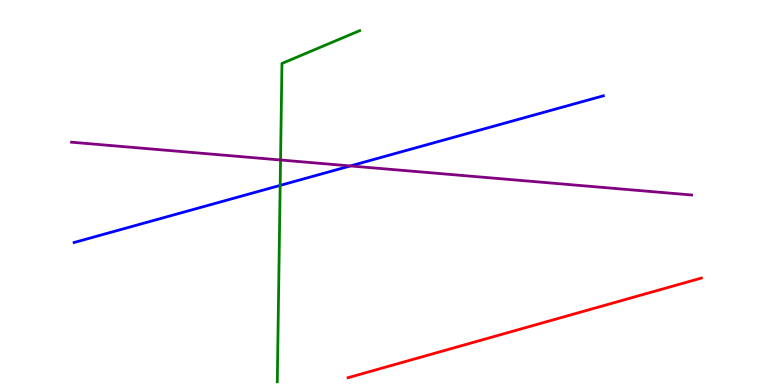[{'lines': ['blue', 'red'], 'intersections': []}, {'lines': ['green', 'red'], 'intersections': []}, {'lines': ['purple', 'red'], 'intersections': []}, {'lines': ['blue', 'green'], 'intersections': [{'x': 3.62, 'y': 5.18}]}, {'lines': ['blue', 'purple'], 'intersections': [{'x': 4.52, 'y': 5.69}]}, {'lines': ['green', 'purple'], 'intersections': [{'x': 3.62, 'y': 5.84}]}]